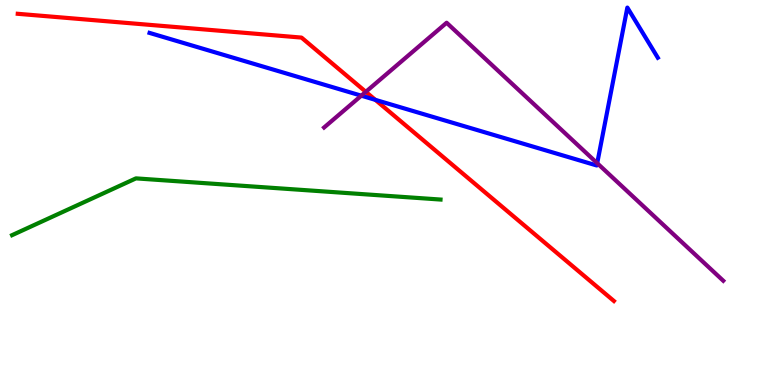[{'lines': ['blue', 'red'], 'intersections': [{'x': 4.84, 'y': 7.41}]}, {'lines': ['green', 'red'], 'intersections': []}, {'lines': ['purple', 'red'], 'intersections': [{'x': 4.72, 'y': 7.62}]}, {'lines': ['blue', 'green'], 'intersections': []}, {'lines': ['blue', 'purple'], 'intersections': [{'x': 4.66, 'y': 7.51}, {'x': 7.71, 'y': 5.76}]}, {'lines': ['green', 'purple'], 'intersections': []}]